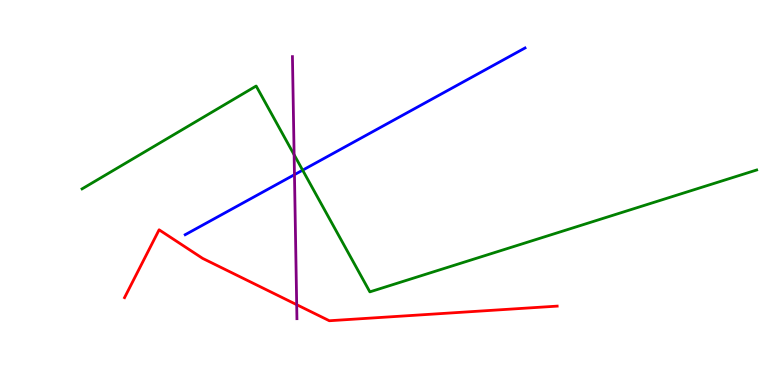[{'lines': ['blue', 'red'], 'intersections': []}, {'lines': ['green', 'red'], 'intersections': []}, {'lines': ['purple', 'red'], 'intersections': [{'x': 3.83, 'y': 2.09}]}, {'lines': ['blue', 'green'], 'intersections': [{'x': 3.91, 'y': 5.58}]}, {'lines': ['blue', 'purple'], 'intersections': [{'x': 3.8, 'y': 5.46}]}, {'lines': ['green', 'purple'], 'intersections': [{'x': 3.8, 'y': 5.98}]}]